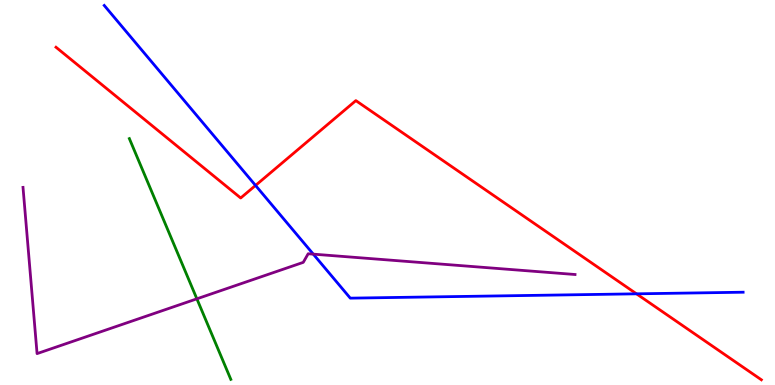[{'lines': ['blue', 'red'], 'intersections': [{'x': 3.3, 'y': 5.18}, {'x': 8.21, 'y': 2.37}]}, {'lines': ['green', 'red'], 'intersections': []}, {'lines': ['purple', 'red'], 'intersections': []}, {'lines': ['blue', 'green'], 'intersections': []}, {'lines': ['blue', 'purple'], 'intersections': [{'x': 4.04, 'y': 3.4}]}, {'lines': ['green', 'purple'], 'intersections': [{'x': 2.54, 'y': 2.24}]}]